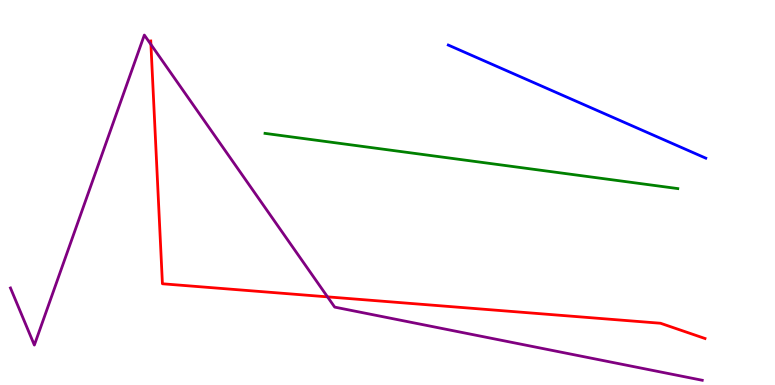[{'lines': ['blue', 'red'], 'intersections': []}, {'lines': ['green', 'red'], 'intersections': []}, {'lines': ['purple', 'red'], 'intersections': [{'x': 1.95, 'y': 8.85}, {'x': 4.23, 'y': 2.29}]}, {'lines': ['blue', 'green'], 'intersections': []}, {'lines': ['blue', 'purple'], 'intersections': []}, {'lines': ['green', 'purple'], 'intersections': []}]